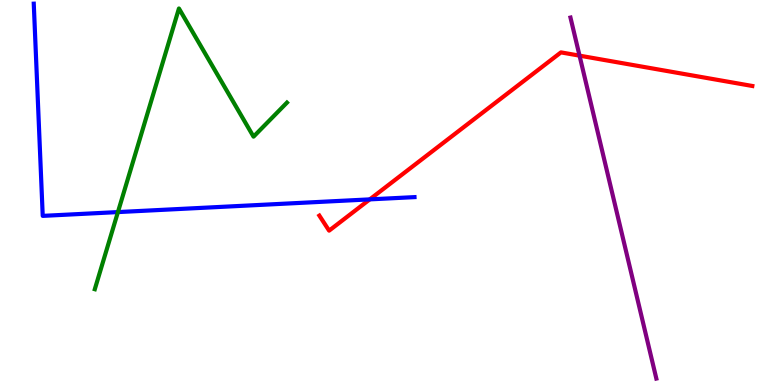[{'lines': ['blue', 'red'], 'intersections': [{'x': 4.77, 'y': 4.82}]}, {'lines': ['green', 'red'], 'intersections': []}, {'lines': ['purple', 'red'], 'intersections': [{'x': 7.48, 'y': 8.55}]}, {'lines': ['blue', 'green'], 'intersections': [{'x': 1.52, 'y': 4.49}]}, {'lines': ['blue', 'purple'], 'intersections': []}, {'lines': ['green', 'purple'], 'intersections': []}]